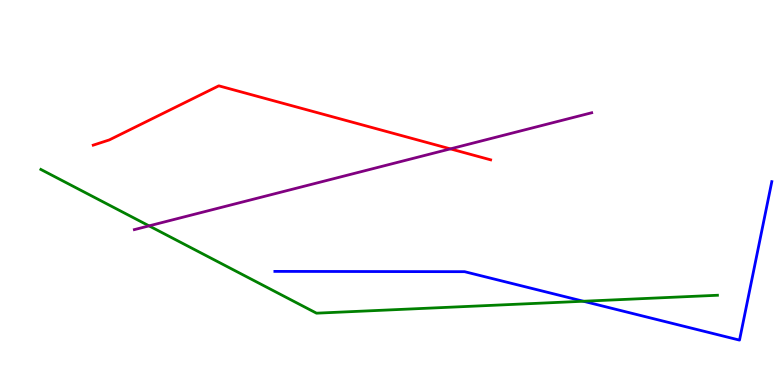[{'lines': ['blue', 'red'], 'intersections': []}, {'lines': ['green', 'red'], 'intersections': []}, {'lines': ['purple', 'red'], 'intersections': [{'x': 5.81, 'y': 6.13}]}, {'lines': ['blue', 'green'], 'intersections': [{'x': 7.53, 'y': 2.18}]}, {'lines': ['blue', 'purple'], 'intersections': []}, {'lines': ['green', 'purple'], 'intersections': [{'x': 1.92, 'y': 4.13}]}]